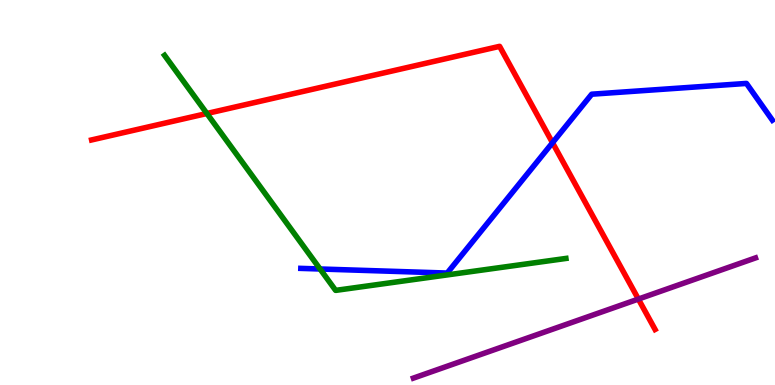[{'lines': ['blue', 'red'], 'intersections': [{'x': 7.13, 'y': 6.29}]}, {'lines': ['green', 'red'], 'intersections': [{'x': 2.67, 'y': 7.05}]}, {'lines': ['purple', 'red'], 'intersections': [{'x': 8.24, 'y': 2.23}]}, {'lines': ['blue', 'green'], 'intersections': [{'x': 4.13, 'y': 3.01}]}, {'lines': ['blue', 'purple'], 'intersections': []}, {'lines': ['green', 'purple'], 'intersections': []}]